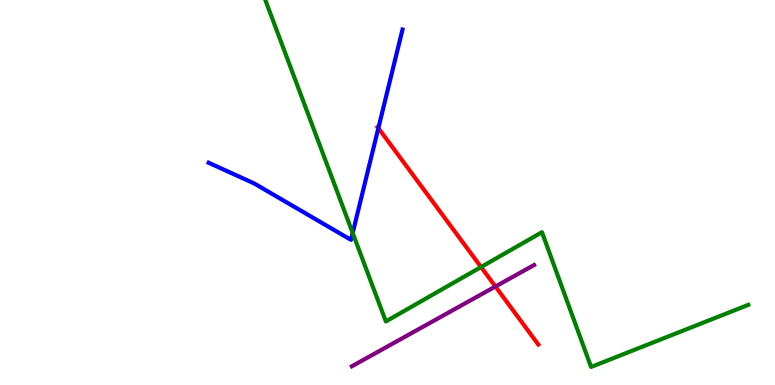[{'lines': ['blue', 'red'], 'intersections': [{'x': 4.88, 'y': 6.67}]}, {'lines': ['green', 'red'], 'intersections': [{'x': 6.21, 'y': 3.06}]}, {'lines': ['purple', 'red'], 'intersections': [{'x': 6.39, 'y': 2.56}]}, {'lines': ['blue', 'green'], 'intersections': [{'x': 4.55, 'y': 3.95}]}, {'lines': ['blue', 'purple'], 'intersections': []}, {'lines': ['green', 'purple'], 'intersections': []}]